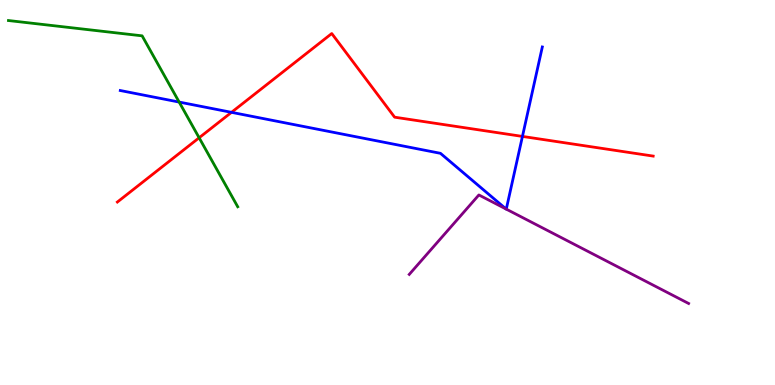[{'lines': ['blue', 'red'], 'intersections': [{'x': 2.99, 'y': 7.08}, {'x': 6.74, 'y': 6.46}]}, {'lines': ['green', 'red'], 'intersections': [{'x': 2.57, 'y': 6.42}]}, {'lines': ['purple', 'red'], 'intersections': []}, {'lines': ['blue', 'green'], 'intersections': [{'x': 2.31, 'y': 7.35}]}, {'lines': ['blue', 'purple'], 'intersections': [{'x': 6.53, 'y': 4.57}, {'x': 6.53, 'y': 4.57}]}, {'lines': ['green', 'purple'], 'intersections': []}]